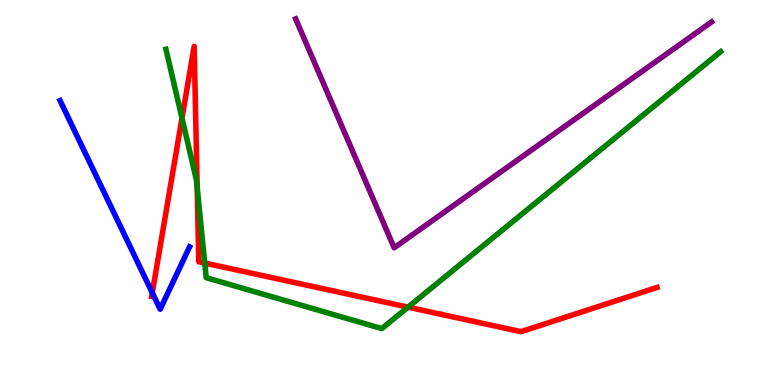[{'lines': ['blue', 'red'], 'intersections': [{'x': 1.97, 'y': 2.39}]}, {'lines': ['green', 'red'], 'intersections': [{'x': 2.35, 'y': 6.93}, {'x': 2.54, 'y': 5.13}, {'x': 2.64, 'y': 3.17}, {'x': 5.26, 'y': 2.02}]}, {'lines': ['purple', 'red'], 'intersections': []}, {'lines': ['blue', 'green'], 'intersections': []}, {'lines': ['blue', 'purple'], 'intersections': []}, {'lines': ['green', 'purple'], 'intersections': []}]